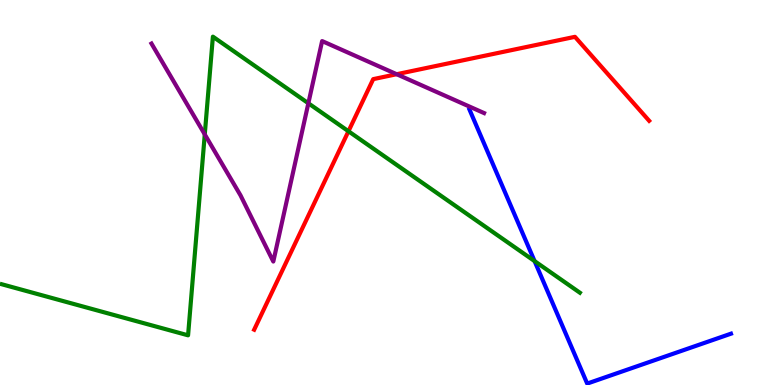[{'lines': ['blue', 'red'], 'intersections': []}, {'lines': ['green', 'red'], 'intersections': [{'x': 4.5, 'y': 6.59}]}, {'lines': ['purple', 'red'], 'intersections': [{'x': 5.12, 'y': 8.07}]}, {'lines': ['blue', 'green'], 'intersections': [{'x': 6.9, 'y': 3.22}]}, {'lines': ['blue', 'purple'], 'intersections': []}, {'lines': ['green', 'purple'], 'intersections': [{'x': 2.64, 'y': 6.51}, {'x': 3.98, 'y': 7.32}]}]